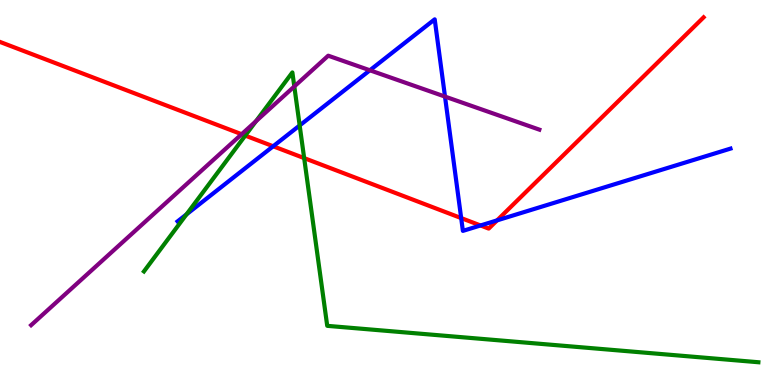[{'lines': ['blue', 'red'], 'intersections': [{'x': 3.52, 'y': 6.2}, {'x': 5.95, 'y': 4.34}, {'x': 6.2, 'y': 4.14}, {'x': 6.41, 'y': 4.28}]}, {'lines': ['green', 'red'], 'intersections': [{'x': 3.16, 'y': 6.48}, {'x': 3.92, 'y': 5.89}]}, {'lines': ['purple', 'red'], 'intersections': [{'x': 3.12, 'y': 6.51}]}, {'lines': ['blue', 'green'], 'intersections': [{'x': 2.41, 'y': 4.43}, {'x': 3.87, 'y': 6.74}]}, {'lines': ['blue', 'purple'], 'intersections': [{'x': 4.77, 'y': 8.17}, {'x': 5.74, 'y': 7.49}]}, {'lines': ['green', 'purple'], 'intersections': [{'x': 3.3, 'y': 6.85}, {'x': 3.8, 'y': 7.75}]}]